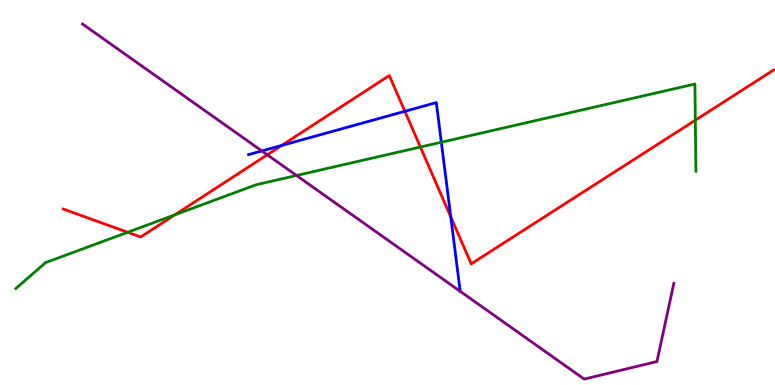[{'lines': ['blue', 'red'], 'intersections': [{'x': 3.63, 'y': 6.22}, {'x': 5.22, 'y': 7.11}, {'x': 5.82, 'y': 4.37}]}, {'lines': ['green', 'red'], 'intersections': [{'x': 1.65, 'y': 3.97}, {'x': 2.26, 'y': 4.42}, {'x': 5.42, 'y': 6.18}, {'x': 8.97, 'y': 6.88}]}, {'lines': ['purple', 'red'], 'intersections': [{'x': 3.45, 'y': 5.98}]}, {'lines': ['blue', 'green'], 'intersections': [{'x': 5.69, 'y': 6.31}]}, {'lines': ['blue', 'purple'], 'intersections': [{'x': 3.38, 'y': 6.08}]}, {'lines': ['green', 'purple'], 'intersections': [{'x': 3.83, 'y': 5.44}]}]